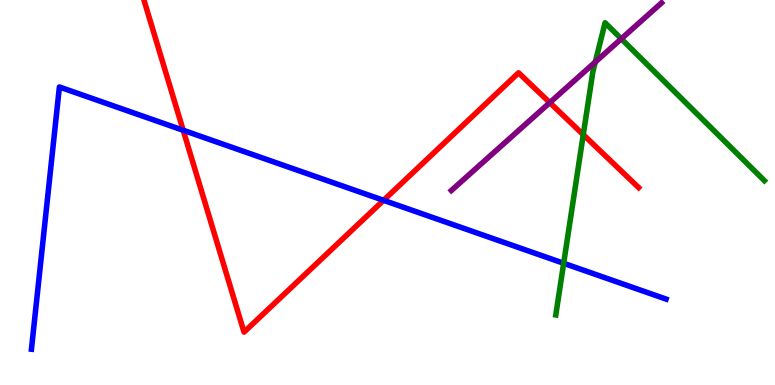[{'lines': ['blue', 'red'], 'intersections': [{'x': 2.36, 'y': 6.62}, {'x': 4.95, 'y': 4.8}]}, {'lines': ['green', 'red'], 'intersections': [{'x': 7.53, 'y': 6.5}]}, {'lines': ['purple', 'red'], 'intersections': [{'x': 7.09, 'y': 7.33}]}, {'lines': ['blue', 'green'], 'intersections': [{'x': 7.27, 'y': 3.16}]}, {'lines': ['blue', 'purple'], 'intersections': []}, {'lines': ['green', 'purple'], 'intersections': [{'x': 7.68, 'y': 8.39}, {'x': 8.02, 'y': 8.99}]}]